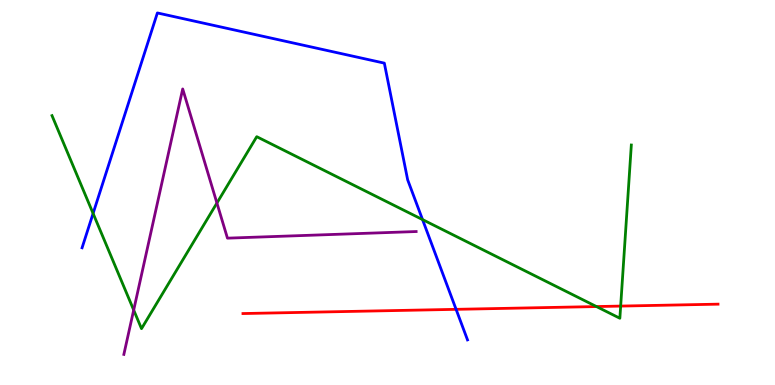[{'lines': ['blue', 'red'], 'intersections': [{'x': 5.89, 'y': 1.97}]}, {'lines': ['green', 'red'], 'intersections': [{'x': 7.7, 'y': 2.04}, {'x': 8.01, 'y': 2.05}]}, {'lines': ['purple', 'red'], 'intersections': []}, {'lines': ['blue', 'green'], 'intersections': [{'x': 1.2, 'y': 4.46}, {'x': 5.45, 'y': 4.3}]}, {'lines': ['blue', 'purple'], 'intersections': []}, {'lines': ['green', 'purple'], 'intersections': [{'x': 1.73, 'y': 1.95}, {'x': 2.8, 'y': 4.73}]}]